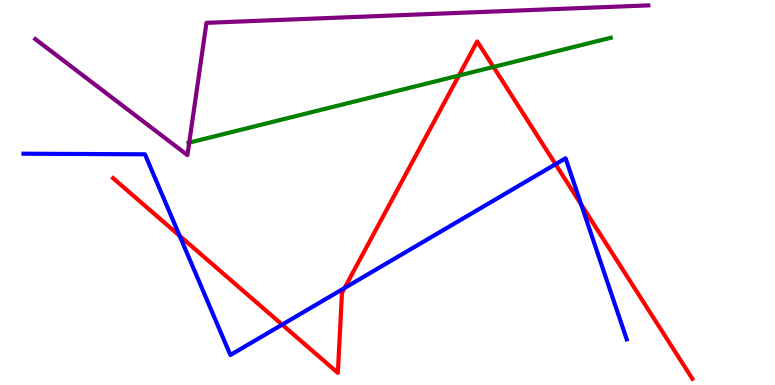[{'lines': ['blue', 'red'], 'intersections': [{'x': 2.32, 'y': 3.87}, {'x': 3.64, 'y': 1.57}, {'x': 4.45, 'y': 2.52}, {'x': 7.17, 'y': 5.73}, {'x': 7.5, 'y': 4.69}]}, {'lines': ['green', 'red'], 'intersections': [{'x': 5.92, 'y': 8.04}, {'x': 6.37, 'y': 8.26}]}, {'lines': ['purple', 'red'], 'intersections': []}, {'lines': ['blue', 'green'], 'intersections': []}, {'lines': ['blue', 'purple'], 'intersections': []}, {'lines': ['green', 'purple'], 'intersections': [{'x': 2.44, 'y': 6.3}]}]